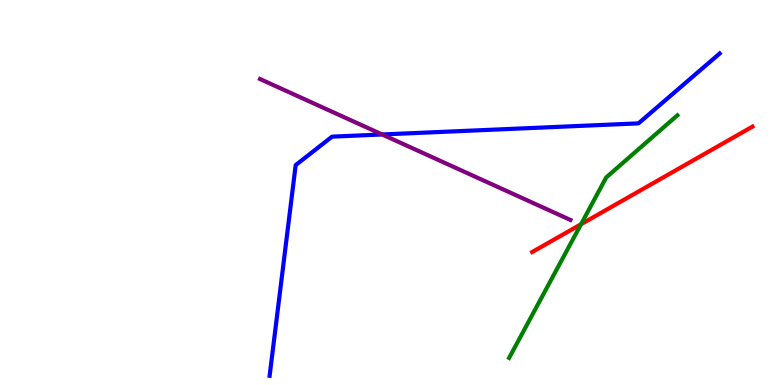[{'lines': ['blue', 'red'], 'intersections': []}, {'lines': ['green', 'red'], 'intersections': [{'x': 7.5, 'y': 4.18}]}, {'lines': ['purple', 'red'], 'intersections': []}, {'lines': ['blue', 'green'], 'intersections': []}, {'lines': ['blue', 'purple'], 'intersections': [{'x': 4.93, 'y': 6.51}]}, {'lines': ['green', 'purple'], 'intersections': []}]